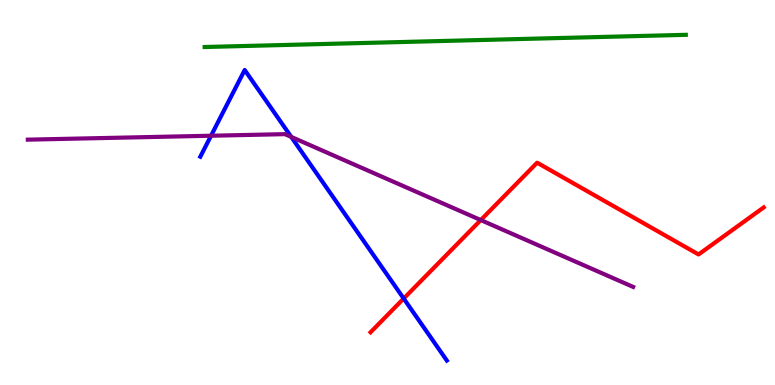[{'lines': ['blue', 'red'], 'intersections': [{'x': 5.21, 'y': 2.25}]}, {'lines': ['green', 'red'], 'intersections': []}, {'lines': ['purple', 'red'], 'intersections': [{'x': 6.2, 'y': 4.28}]}, {'lines': ['blue', 'green'], 'intersections': []}, {'lines': ['blue', 'purple'], 'intersections': [{'x': 2.72, 'y': 6.47}, {'x': 3.76, 'y': 6.44}]}, {'lines': ['green', 'purple'], 'intersections': []}]